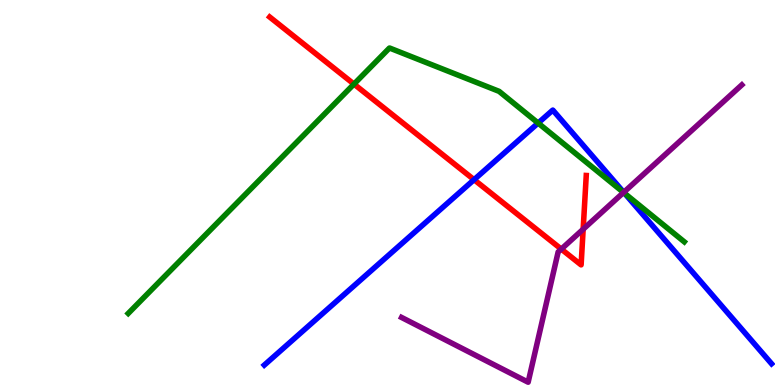[{'lines': ['blue', 'red'], 'intersections': [{'x': 6.12, 'y': 5.33}]}, {'lines': ['green', 'red'], 'intersections': [{'x': 4.57, 'y': 7.82}]}, {'lines': ['purple', 'red'], 'intersections': [{'x': 7.24, 'y': 3.53}, {'x': 7.52, 'y': 4.05}]}, {'lines': ['blue', 'green'], 'intersections': [{'x': 6.94, 'y': 6.8}, {'x': 8.06, 'y': 4.98}]}, {'lines': ['blue', 'purple'], 'intersections': [{'x': 8.05, 'y': 5.0}]}, {'lines': ['green', 'purple'], 'intersections': [{'x': 8.05, 'y': 5.0}]}]